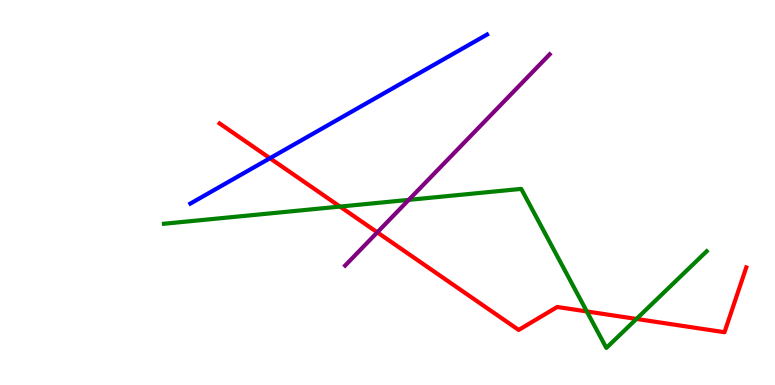[{'lines': ['blue', 'red'], 'intersections': [{'x': 3.48, 'y': 5.89}]}, {'lines': ['green', 'red'], 'intersections': [{'x': 4.39, 'y': 4.63}, {'x': 7.57, 'y': 1.91}, {'x': 8.21, 'y': 1.72}]}, {'lines': ['purple', 'red'], 'intersections': [{'x': 4.87, 'y': 3.97}]}, {'lines': ['blue', 'green'], 'intersections': []}, {'lines': ['blue', 'purple'], 'intersections': []}, {'lines': ['green', 'purple'], 'intersections': [{'x': 5.27, 'y': 4.81}]}]